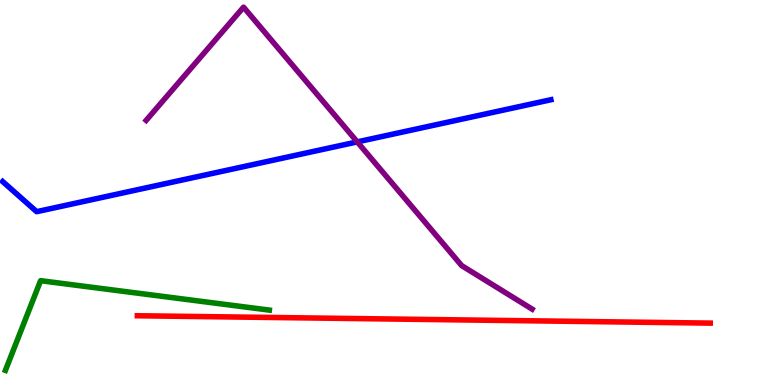[{'lines': ['blue', 'red'], 'intersections': []}, {'lines': ['green', 'red'], 'intersections': []}, {'lines': ['purple', 'red'], 'intersections': []}, {'lines': ['blue', 'green'], 'intersections': []}, {'lines': ['blue', 'purple'], 'intersections': [{'x': 4.61, 'y': 6.31}]}, {'lines': ['green', 'purple'], 'intersections': []}]